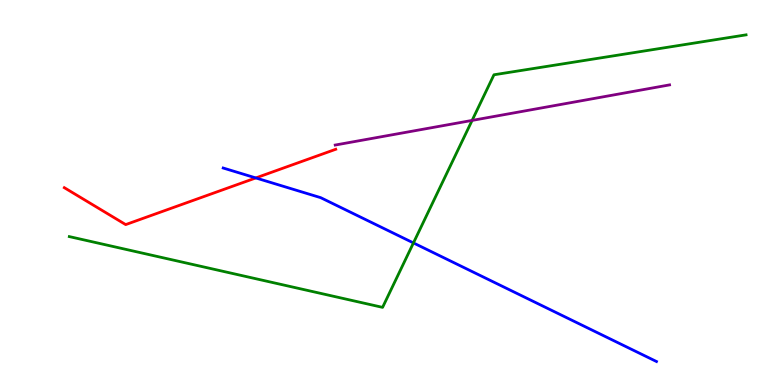[{'lines': ['blue', 'red'], 'intersections': [{'x': 3.3, 'y': 5.38}]}, {'lines': ['green', 'red'], 'intersections': []}, {'lines': ['purple', 'red'], 'intersections': []}, {'lines': ['blue', 'green'], 'intersections': [{'x': 5.33, 'y': 3.69}]}, {'lines': ['blue', 'purple'], 'intersections': []}, {'lines': ['green', 'purple'], 'intersections': [{'x': 6.09, 'y': 6.87}]}]